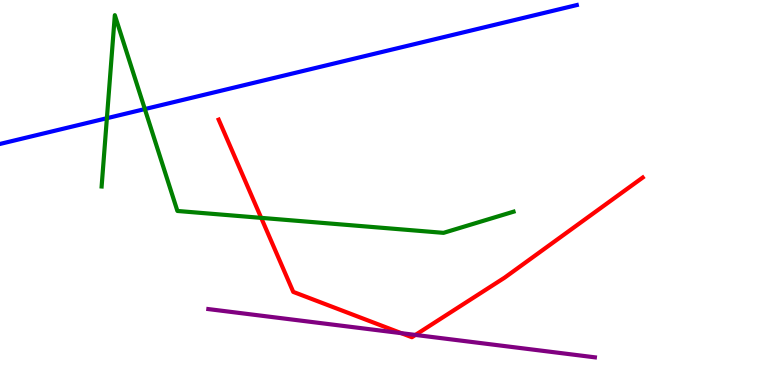[{'lines': ['blue', 'red'], 'intersections': []}, {'lines': ['green', 'red'], 'intersections': [{'x': 3.37, 'y': 4.34}]}, {'lines': ['purple', 'red'], 'intersections': [{'x': 5.18, 'y': 1.35}, {'x': 5.36, 'y': 1.3}]}, {'lines': ['blue', 'green'], 'intersections': [{'x': 1.38, 'y': 6.93}, {'x': 1.87, 'y': 7.17}]}, {'lines': ['blue', 'purple'], 'intersections': []}, {'lines': ['green', 'purple'], 'intersections': []}]